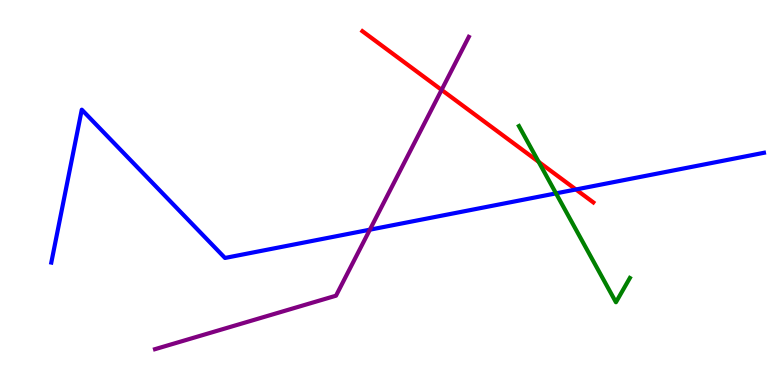[{'lines': ['blue', 'red'], 'intersections': [{'x': 7.43, 'y': 5.08}]}, {'lines': ['green', 'red'], 'intersections': [{'x': 6.95, 'y': 5.8}]}, {'lines': ['purple', 'red'], 'intersections': [{'x': 5.7, 'y': 7.66}]}, {'lines': ['blue', 'green'], 'intersections': [{'x': 7.17, 'y': 4.98}]}, {'lines': ['blue', 'purple'], 'intersections': [{'x': 4.77, 'y': 4.03}]}, {'lines': ['green', 'purple'], 'intersections': []}]